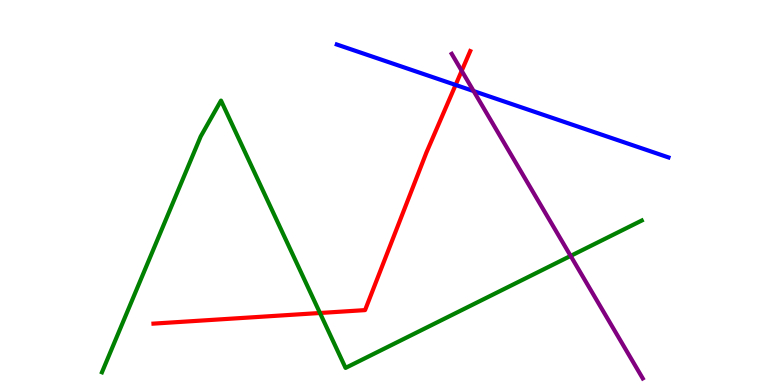[{'lines': ['blue', 'red'], 'intersections': [{'x': 5.88, 'y': 7.79}]}, {'lines': ['green', 'red'], 'intersections': [{'x': 4.13, 'y': 1.87}]}, {'lines': ['purple', 'red'], 'intersections': [{'x': 5.96, 'y': 8.16}]}, {'lines': ['blue', 'green'], 'intersections': []}, {'lines': ['blue', 'purple'], 'intersections': [{'x': 6.11, 'y': 7.63}]}, {'lines': ['green', 'purple'], 'intersections': [{'x': 7.36, 'y': 3.35}]}]